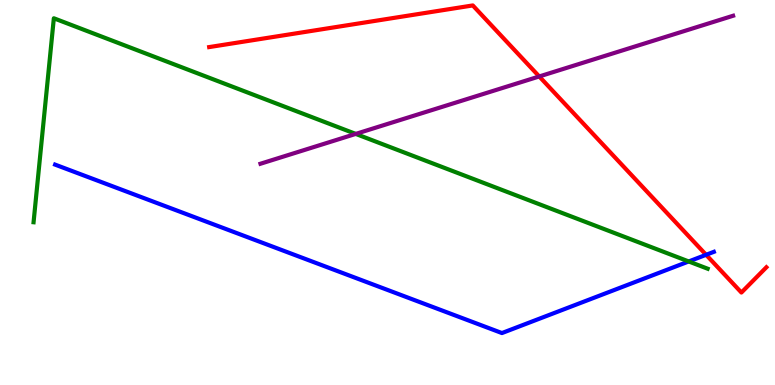[{'lines': ['blue', 'red'], 'intersections': [{'x': 9.11, 'y': 3.38}]}, {'lines': ['green', 'red'], 'intersections': []}, {'lines': ['purple', 'red'], 'intersections': [{'x': 6.96, 'y': 8.01}]}, {'lines': ['blue', 'green'], 'intersections': [{'x': 8.89, 'y': 3.21}]}, {'lines': ['blue', 'purple'], 'intersections': []}, {'lines': ['green', 'purple'], 'intersections': [{'x': 4.59, 'y': 6.52}]}]